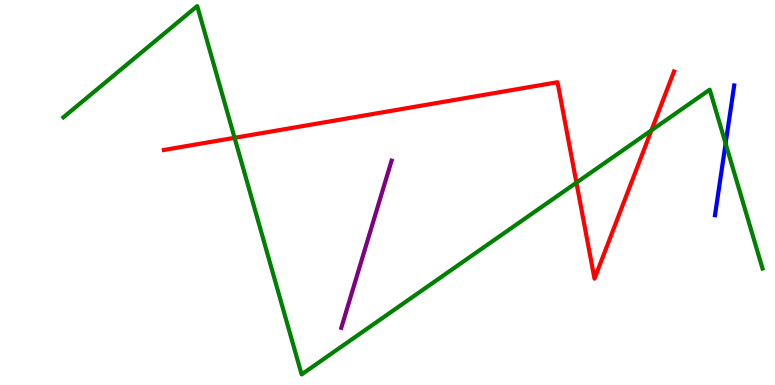[{'lines': ['blue', 'red'], 'intersections': []}, {'lines': ['green', 'red'], 'intersections': [{'x': 3.03, 'y': 6.42}, {'x': 7.44, 'y': 5.26}, {'x': 8.41, 'y': 6.61}]}, {'lines': ['purple', 'red'], 'intersections': []}, {'lines': ['blue', 'green'], 'intersections': [{'x': 9.36, 'y': 6.27}]}, {'lines': ['blue', 'purple'], 'intersections': []}, {'lines': ['green', 'purple'], 'intersections': []}]